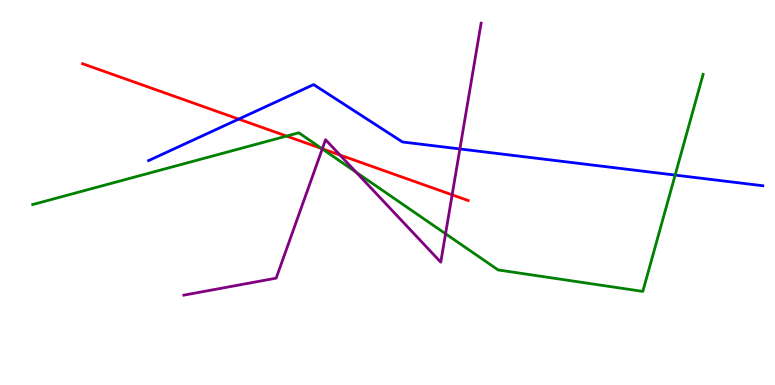[{'lines': ['blue', 'red'], 'intersections': [{'x': 3.08, 'y': 6.91}]}, {'lines': ['green', 'red'], 'intersections': [{'x': 3.7, 'y': 6.47}, {'x': 4.15, 'y': 6.14}]}, {'lines': ['purple', 'red'], 'intersections': [{'x': 4.16, 'y': 6.14}, {'x': 4.39, 'y': 5.97}, {'x': 5.83, 'y': 4.94}]}, {'lines': ['blue', 'green'], 'intersections': [{'x': 8.71, 'y': 5.45}]}, {'lines': ['blue', 'purple'], 'intersections': [{'x': 5.93, 'y': 6.13}]}, {'lines': ['green', 'purple'], 'intersections': [{'x': 4.16, 'y': 6.13}, {'x': 4.6, 'y': 5.53}, {'x': 5.75, 'y': 3.93}]}]